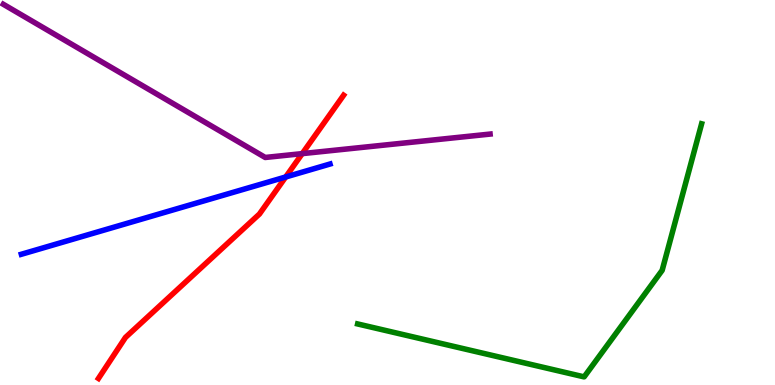[{'lines': ['blue', 'red'], 'intersections': [{'x': 3.69, 'y': 5.4}]}, {'lines': ['green', 'red'], 'intersections': []}, {'lines': ['purple', 'red'], 'intersections': [{'x': 3.9, 'y': 6.01}]}, {'lines': ['blue', 'green'], 'intersections': []}, {'lines': ['blue', 'purple'], 'intersections': []}, {'lines': ['green', 'purple'], 'intersections': []}]